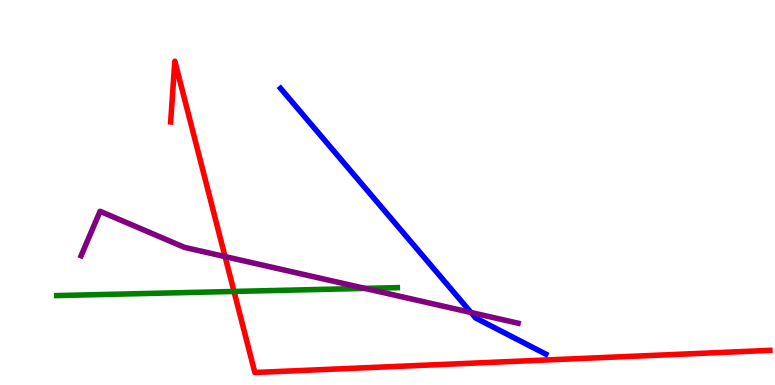[{'lines': ['blue', 'red'], 'intersections': []}, {'lines': ['green', 'red'], 'intersections': [{'x': 3.02, 'y': 2.43}]}, {'lines': ['purple', 'red'], 'intersections': [{'x': 2.9, 'y': 3.34}]}, {'lines': ['blue', 'green'], 'intersections': []}, {'lines': ['blue', 'purple'], 'intersections': [{'x': 6.08, 'y': 1.88}]}, {'lines': ['green', 'purple'], 'intersections': [{'x': 4.71, 'y': 2.51}]}]